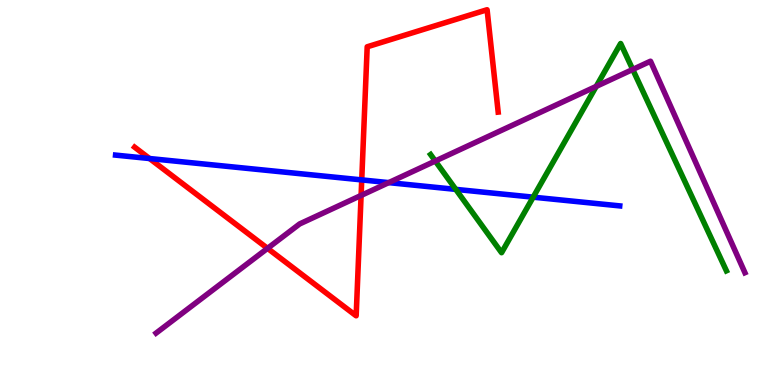[{'lines': ['blue', 'red'], 'intersections': [{'x': 1.93, 'y': 5.88}, {'x': 4.67, 'y': 5.33}]}, {'lines': ['green', 'red'], 'intersections': []}, {'lines': ['purple', 'red'], 'intersections': [{'x': 3.45, 'y': 3.55}, {'x': 4.66, 'y': 4.92}]}, {'lines': ['blue', 'green'], 'intersections': [{'x': 5.88, 'y': 5.08}, {'x': 6.88, 'y': 4.88}]}, {'lines': ['blue', 'purple'], 'intersections': [{'x': 5.02, 'y': 5.26}]}, {'lines': ['green', 'purple'], 'intersections': [{'x': 5.62, 'y': 5.82}, {'x': 7.69, 'y': 7.76}, {'x': 8.16, 'y': 8.2}]}]